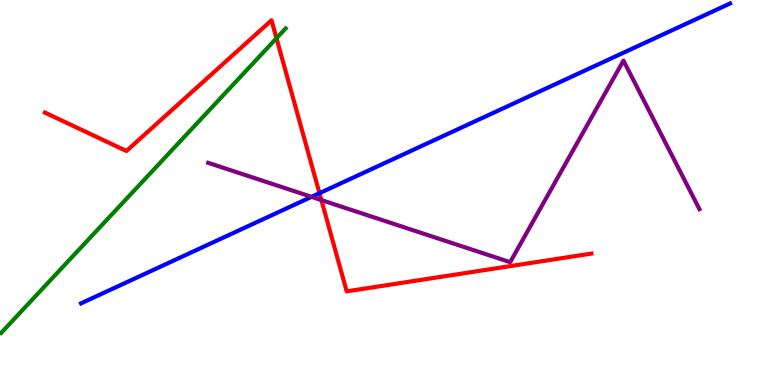[{'lines': ['blue', 'red'], 'intersections': [{'x': 4.12, 'y': 4.98}]}, {'lines': ['green', 'red'], 'intersections': [{'x': 3.57, 'y': 9.01}]}, {'lines': ['purple', 'red'], 'intersections': [{'x': 4.15, 'y': 4.8}]}, {'lines': ['blue', 'green'], 'intersections': []}, {'lines': ['blue', 'purple'], 'intersections': [{'x': 4.02, 'y': 4.89}]}, {'lines': ['green', 'purple'], 'intersections': []}]